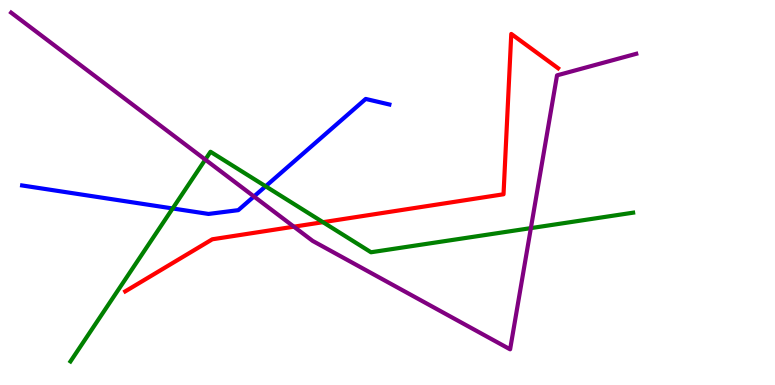[{'lines': ['blue', 'red'], 'intersections': []}, {'lines': ['green', 'red'], 'intersections': [{'x': 4.17, 'y': 4.23}]}, {'lines': ['purple', 'red'], 'intersections': [{'x': 3.79, 'y': 4.11}]}, {'lines': ['blue', 'green'], 'intersections': [{'x': 2.23, 'y': 4.59}, {'x': 3.43, 'y': 5.16}]}, {'lines': ['blue', 'purple'], 'intersections': [{'x': 3.28, 'y': 4.9}]}, {'lines': ['green', 'purple'], 'intersections': [{'x': 2.65, 'y': 5.85}, {'x': 6.85, 'y': 4.07}]}]